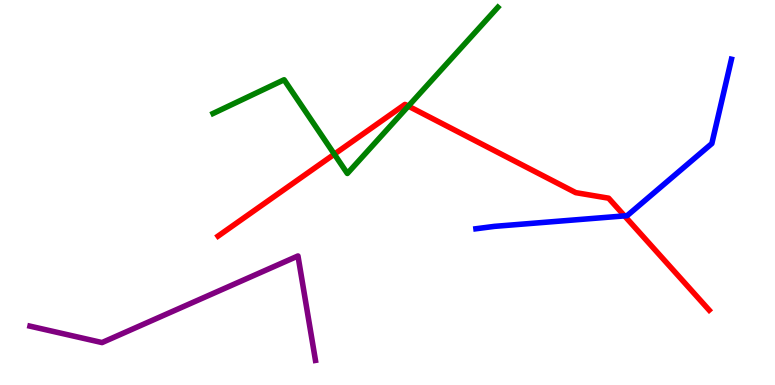[{'lines': ['blue', 'red'], 'intersections': [{'x': 8.06, 'y': 4.39}]}, {'lines': ['green', 'red'], 'intersections': [{'x': 4.31, 'y': 6.0}, {'x': 5.27, 'y': 7.24}]}, {'lines': ['purple', 'red'], 'intersections': []}, {'lines': ['blue', 'green'], 'intersections': []}, {'lines': ['blue', 'purple'], 'intersections': []}, {'lines': ['green', 'purple'], 'intersections': []}]